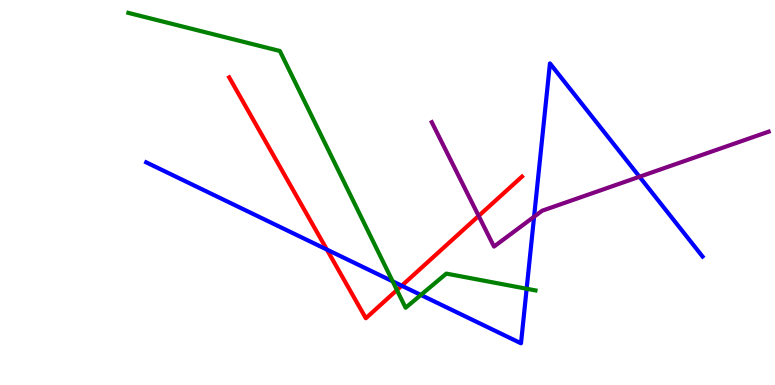[{'lines': ['blue', 'red'], 'intersections': [{'x': 4.22, 'y': 3.52}, {'x': 5.18, 'y': 2.58}]}, {'lines': ['green', 'red'], 'intersections': [{'x': 5.12, 'y': 2.47}]}, {'lines': ['purple', 'red'], 'intersections': [{'x': 6.18, 'y': 4.39}]}, {'lines': ['blue', 'green'], 'intersections': [{'x': 5.07, 'y': 2.69}, {'x': 5.43, 'y': 2.34}, {'x': 6.8, 'y': 2.5}]}, {'lines': ['blue', 'purple'], 'intersections': [{'x': 6.89, 'y': 4.37}, {'x': 8.25, 'y': 5.41}]}, {'lines': ['green', 'purple'], 'intersections': []}]